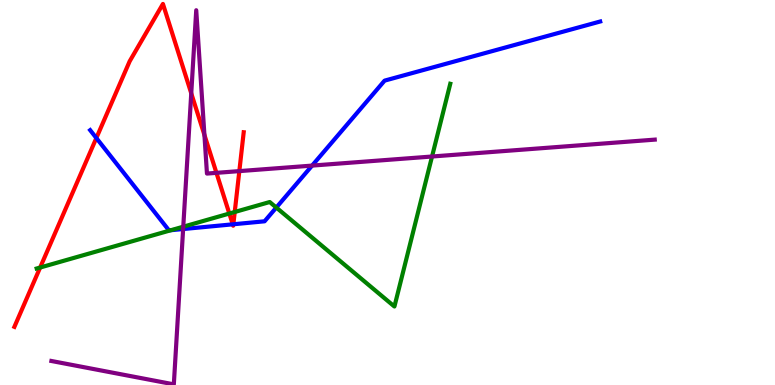[{'lines': ['blue', 'red'], 'intersections': [{'x': 1.24, 'y': 6.42}, {'x': 3.0, 'y': 4.17}, {'x': 3.01, 'y': 4.17}]}, {'lines': ['green', 'red'], 'intersections': [{'x': 0.518, 'y': 3.05}, {'x': 2.96, 'y': 4.45}, {'x': 3.03, 'y': 4.49}]}, {'lines': ['purple', 'red'], 'intersections': [{'x': 2.47, 'y': 7.58}, {'x': 2.64, 'y': 6.5}, {'x': 2.79, 'y': 5.51}, {'x': 3.09, 'y': 5.56}]}, {'lines': ['blue', 'green'], 'intersections': [{'x': 2.21, 'y': 4.02}, {'x': 3.57, 'y': 4.61}]}, {'lines': ['blue', 'purple'], 'intersections': [{'x': 2.36, 'y': 4.05}, {'x': 4.03, 'y': 5.7}]}, {'lines': ['green', 'purple'], 'intersections': [{'x': 2.36, 'y': 4.11}, {'x': 5.57, 'y': 5.93}]}]